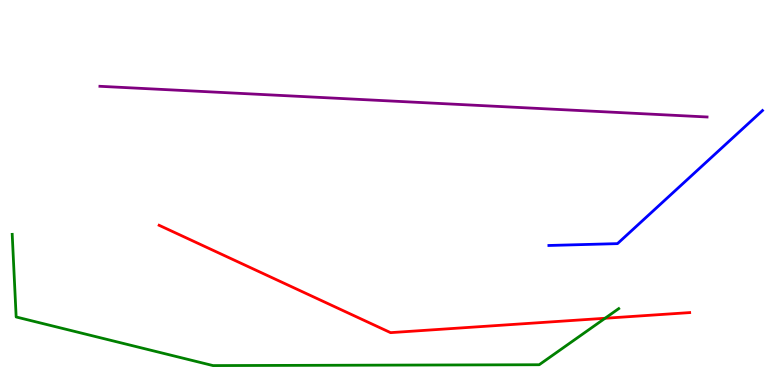[{'lines': ['blue', 'red'], 'intersections': []}, {'lines': ['green', 'red'], 'intersections': [{'x': 7.81, 'y': 1.73}]}, {'lines': ['purple', 'red'], 'intersections': []}, {'lines': ['blue', 'green'], 'intersections': []}, {'lines': ['blue', 'purple'], 'intersections': []}, {'lines': ['green', 'purple'], 'intersections': []}]